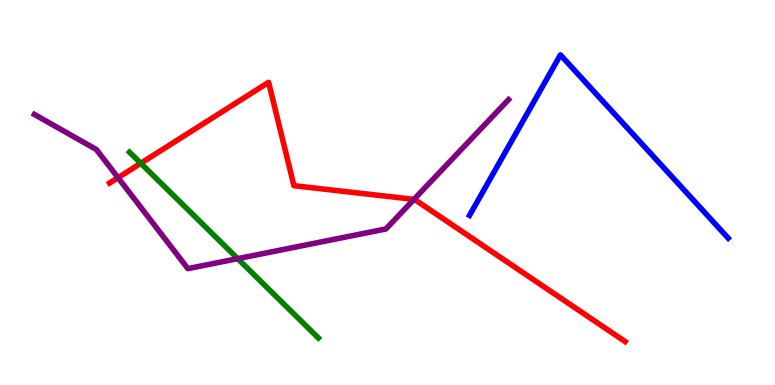[{'lines': ['blue', 'red'], 'intersections': []}, {'lines': ['green', 'red'], 'intersections': [{'x': 1.82, 'y': 5.76}]}, {'lines': ['purple', 'red'], 'intersections': [{'x': 1.52, 'y': 5.38}, {'x': 5.34, 'y': 4.82}]}, {'lines': ['blue', 'green'], 'intersections': []}, {'lines': ['blue', 'purple'], 'intersections': []}, {'lines': ['green', 'purple'], 'intersections': [{'x': 3.07, 'y': 3.28}]}]